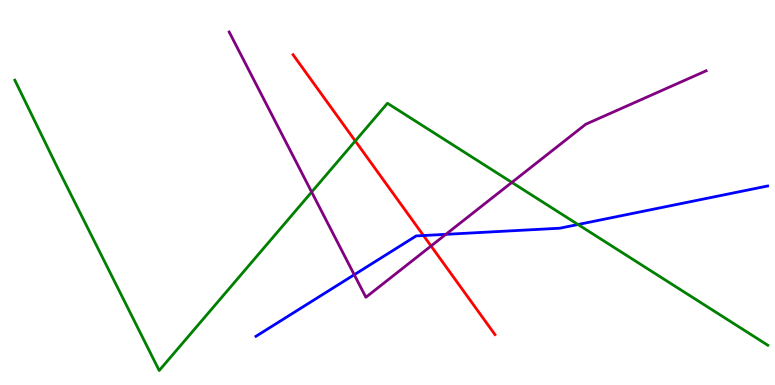[{'lines': ['blue', 'red'], 'intersections': [{'x': 5.46, 'y': 3.88}]}, {'lines': ['green', 'red'], 'intersections': [{'x': 4.58, 'y': 6.34}]}, {'lines': ['purple', 'red'], 'intersections': [{'x': 5.56, 'y': 3.61}]}, {'lines': ['blue', 'green'], 'intersections': [{'x': 7.46, 'y': 4.17}]}, {'lines': ['blue', 'purple'], 'intersections': [{'x': 4.57, 'y': 2.86}, {'x': 5.75, 'y': 3.91}]}, {'lines': ['green', 'purple'], 'intersections': [{'x': 4.02, 'y': 5.01}, {'x': 6.6, 'y': 5.26}]}]